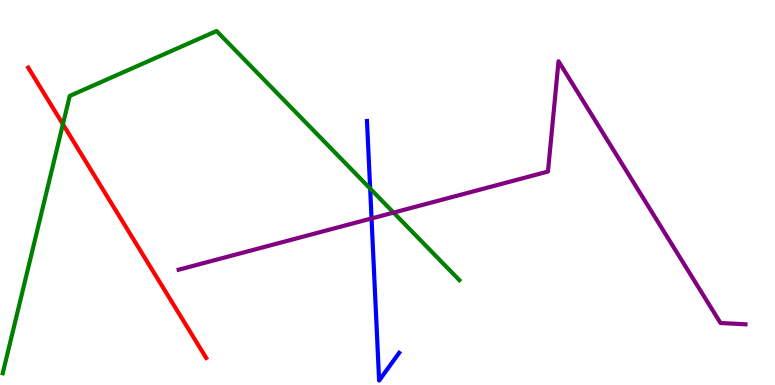[{'lines': ['blue', 'red'], 'intersections': []}, {'lines': ['green', 'red'], 'intersections': [{'x': 0.812, 'y': 6.77}]}, {'lines': ['purple', 'red'], 'intersections': []}, {'lines': ['blue', 'green'], 'intersections': [{'x': 4.78, 'y': 5.1}]}, {'lines': ['blue', 'purple'], 'intersections': [{'x': 4.79, 'y': 4.33}]}, {'lines': ['green', 'purple'], 'intersections': [{'x': 5.08, 'y': 4.48}]}]